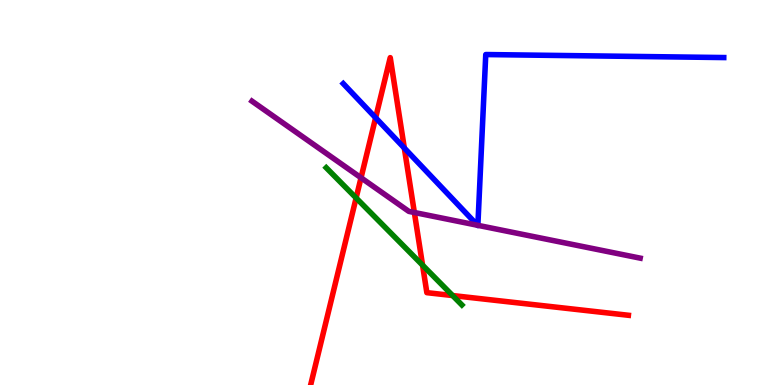[{'lines': ['blue', 'red'], 'intersections': [{'x': 4.85, 'y': 6.94}, {'x': 5.22, 'y': 6.15}]}, {'lines': ['green', 'red'], 'intersections': [{'x': 4.6, 'y': 4.86}, {'x': 5.45, 'y': 3.11}, {'x': 5.84, 'y': 2.32}]}, {'lines': ['purple', 'red'], 'intersections': [{'x': 4.66, 'y': 5.38}, {'x': 5.35, 'y': 4.48}]}, {'lines': ['blue', 'green'], 'intersections': []}, {'lines': ['blue', 'purple'], 'intersections': [{'x': 6.16, 'y': 4.15}, {'x': 6.17, 'y': 4.15}]}, {'lines': ['green', 'purple'], 'intersections': []}]